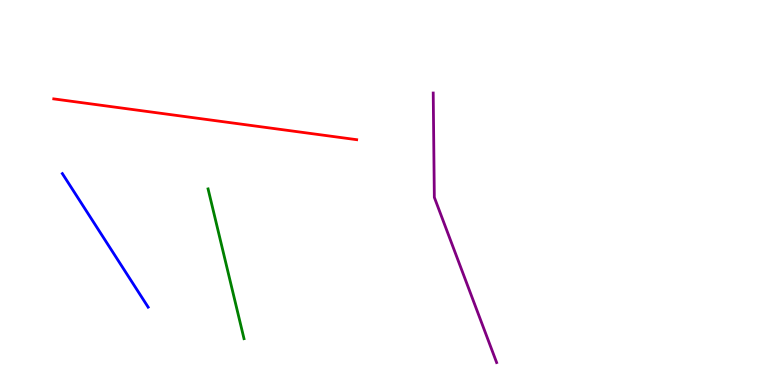[{'lines': ['blue', 'red'], 'intersections': []}, {'lines': ['green', 'red'], 'intersections': []}, {'lines': ['purple', 'red'], 'intersections': []}, {'lines': ['blue', 'green'], 'intersections': []}, {'lines': ['blue', 'purple'], 'intersections': []}, {'lines': ['green', 'purple'], 'intersections': []}]